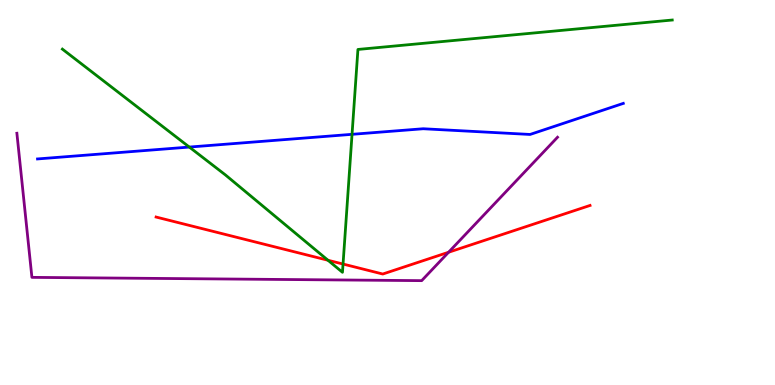[{'lines': ['blue', 'red'], 'intersections': []}, {'lines': ['green', 'red'], 'intersections': [{'x': 4.23, 'y': 3.24}, {'x': 4.43, 'y': 3.14}]}, {'lines': ['purple', 'red'], 'intersections': [{'x': 5.79, 'y': 3.45}]}, {'lines': ['blue', 'green'], 'intersections': [{'x': 2.44, 'y': 6.18}, {'x': 4.54, 'y': 6.51}]}, {'lines': ['blue', 'purple'], 'intersections': []}, {'lines': ['green', 'purple'], 'intersections': []}]